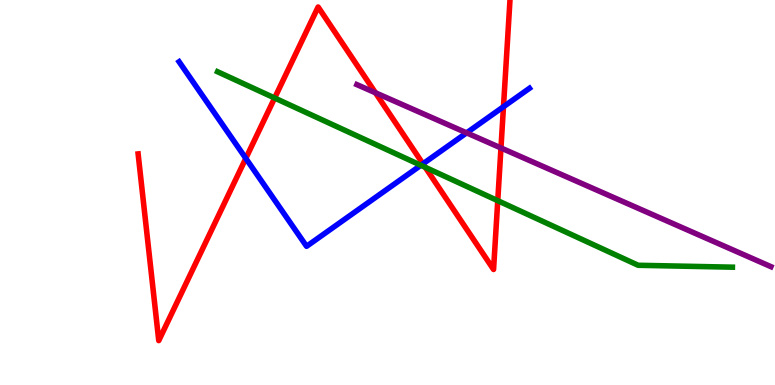[{'lines': ['blue', 'red'], 'intersections': [{'x': 3.17, 'y': 5.89}, {'x': 5.46, 'y': 5.75}, {'x': 6.5, 'y': 7.23}]}, {'lines': ['green', 'red'], 'intersections': [{'x': 3.54, 'y': 7.45}, {'x': 5.49, 'y': 5.65}, {'x': 6.42, 'y': 4.79}]}, {'lines': ['purple', 'red'], 'intersections': [{'x': 4.84, 'y': 7.59}, {'x': 6.46, 'y': 6.16}]}, {'lines': ['blue', 'green'], 'intersections': [{'x': 5.43, 'y': 5.71}]}, {'lines': ['blue', 'purple'], 'intersections': [{'x': 6.02, 'y': 6.55}]}, {'lines': ['green', 'purple'], 'intersections': []}]